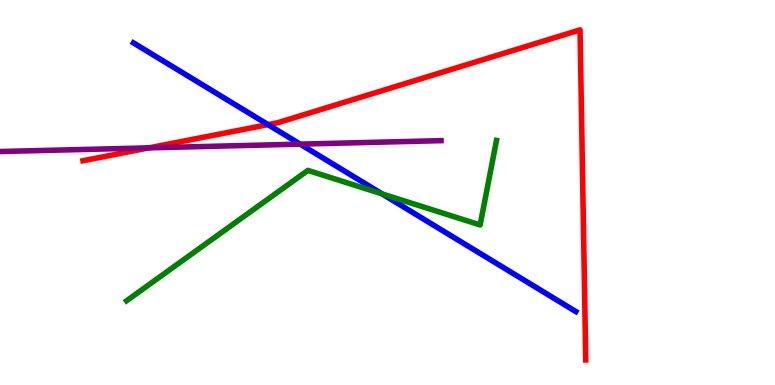[{'lines': ['blue', 'red'], 'intersections': [{'x': 3.46, 'y': 6.76}]}, {'lines': ['green', 'red'], 'intersections': []}, {'lines': ['purple', 'red'], 'intersections': [{'x': 1.92, 'y': 6.16}]}, {'lines': ['blue', 'green'], 'intersections': [{'x': 4.93, 'y': 4.96}]}, {'lines': ['blue', 'purple'], 'intersections': [{'x': 3.87, 'y': 6.26}]}, {'lines': ['green', 'purple'], 'intersections': []}]